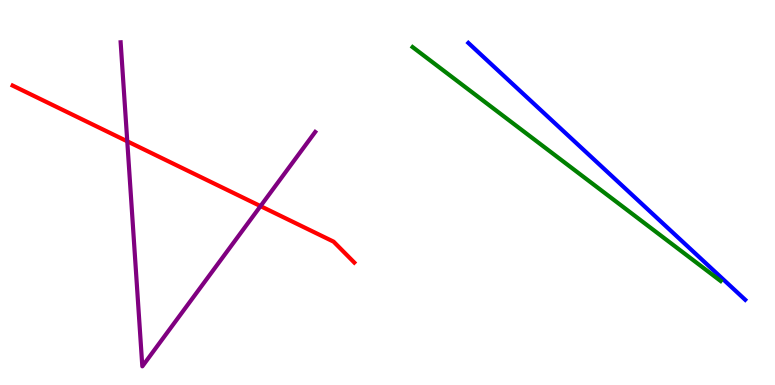[{'lines': ['blue', 'red'], 'intersections': []}, {'lines': ['green', 'red'], 'intersections': []}, {'lines': ['purple', 'red'], 'intersections': [{'x': 1.64, 'y': 6.33}, {'x': 3.36, 'y': 4.65}]}, {'lines': ['blue', 'green'], 'intersections': []}, {'lines': ['blue', 'purple'], 'intersections': []}, {'lines': ['green', 'purple'], 'intersections': []}]